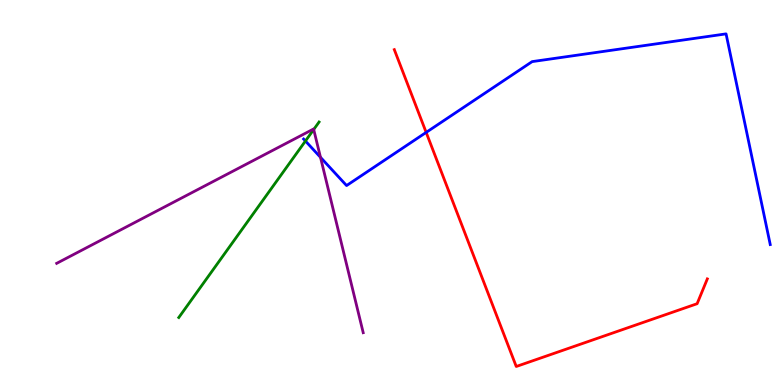[{'lines': ['blue', 'red'], 'intersections': [{'x': 5.5, 'y': 6.56}]}, {'lines': ['green', 'red'], 'intersections': []}, {'lines': ['purple', 'red'], 'intersections': []}, {'lines': ['blue', 'green'], 'intersections': [{'x': 3.94, 'y': 6.34}]}, {'lines': ['blue', 'purple'], 'intersections': [{'x': 4.14, 'y': 5.91}]}, {'lines': ['green', 'purple'], 'intersections': [{'x': 4.05, 'y': 6.64}]}]